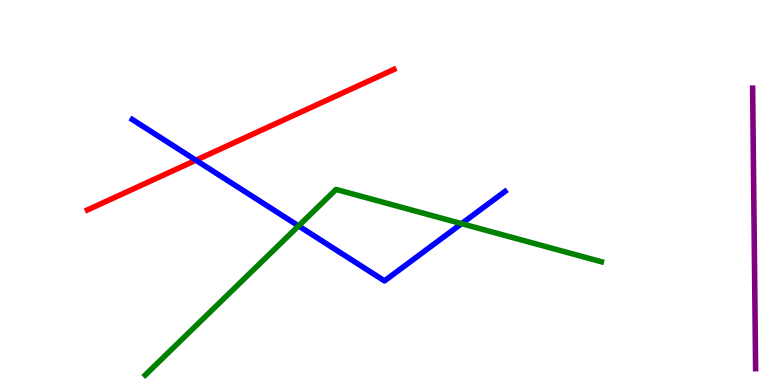[{'lines': ['blue', 'red'], 'intersections': [{'x': 2.53, 'y': 5.84}]}, {'lines': ['green', 'red'], 'intersections': []}, {'lines': ['purple', 'red'], 'intersections': []}, {'lines': ['blue', 'green'], 'intersections': [{'x': 3.85, 'y': 4.13}, {'x': 5.96, 'y': 4.19}]}, {'lines': ['blue', 'purple'], 'intersections': []}, {'lines': ['green', 'purple'], 'intersections': []}]